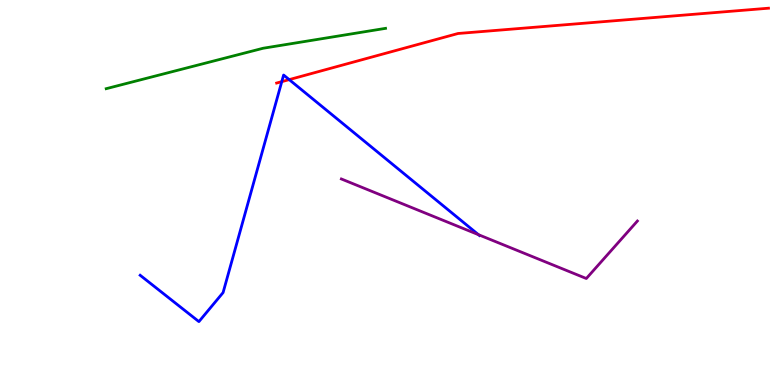[{'lines': ['blue', 'red'], 'intersections': [{'x': 3.64, 'y': 7.88}, {'x': 3.73, 'y': 7.93}]}, {'lines': ['green', 'red'], 'intersections': []}, {'lines': ['purple', 'red'], 'intersections': []}, {'lines': ['blue', 'green'], 'intersections': []}, {'lines': ['blue', 'purple'], 'intersections': [{'x': 6.17, 'y': 3.9}]}, {'lines': ['green', 'purple'], 'intersections': []}]